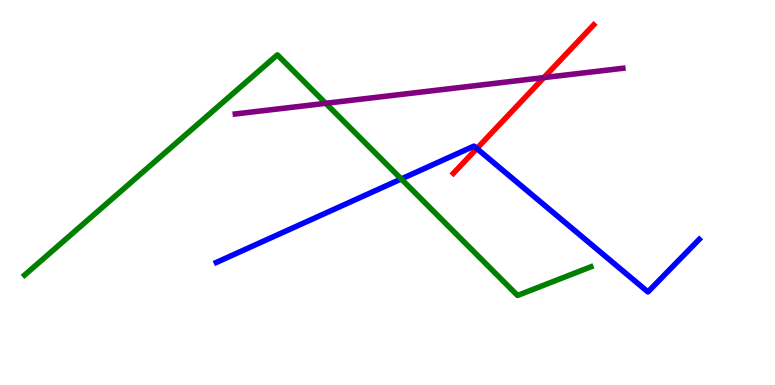[{'lines': ['blue', 'red'], 'intersections': [{'x': 6.15, 'y': 6.14}]}, {'lines': ['green', 'red'], 'intersections': []}, {'lines': ['purple', 'red'], 'intersections': [{'x': 7.02, 'y': 7.98}]}, {'lines': ['blue', 'green'], 'intersections': [{'x': 5.18, 'y': 5.35}]}, {'lines': ['blue', 'purple'], 'intersections': []}, {'lines': ['green', 'purple'], 'intersections': [{'x': 4.2, 'y': 7.32}]}]